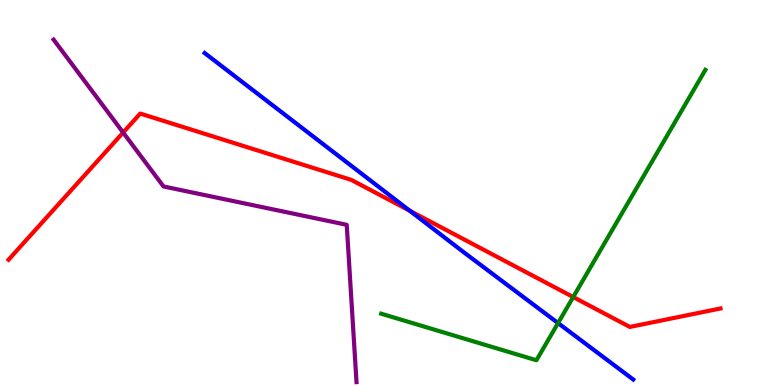[{'lines': ['blue', 'red'], 'intersections': [{'x': 5.29, 'y': 4.53}]}, {'lines': ['green', 'red'], 'intersections': [{'x': 7.4, 'y': 2.28}]}, {'lines': ['purple', 'red'], 'intersections': [{'x': 1.59, 'y': 6.56}]}, {'lines': ['blue', 'green'], 'intersections': [{'x': 7.2, 'y': 1.61}]}, {'lines': ['blue', 'purple'], 'intersections': []}, {'lines': ['green', 'purple'], 'intersections': []}]